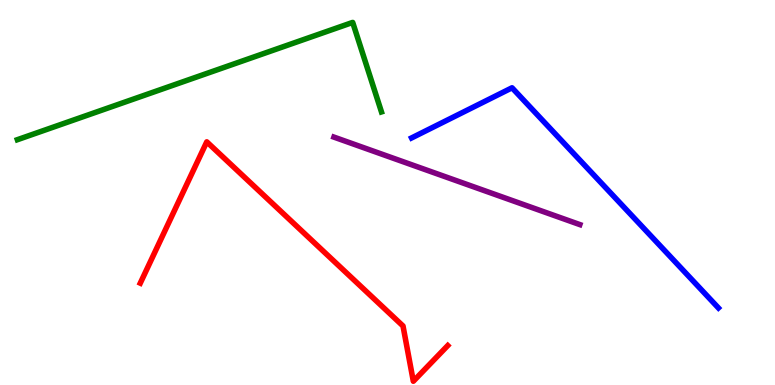[{'lines': ['blue', 'red'], 'intersections': []}, {'lines': ['green', 'red'], 'intersections': []}, {'lines': ['purple', 'red'], 'intersections': []}, {'lines': ['blue', 'green'], 'intersections': []}, {'lines': ['blue', 'purple'], 'intersections': []}, {'lines': ['green', 'purple'], 'intersections': []}]